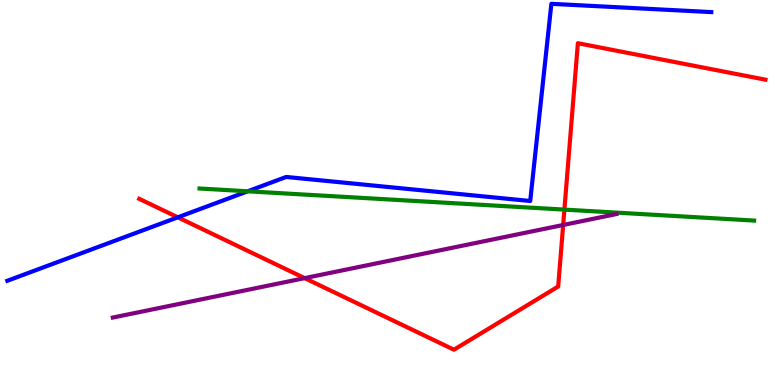[{'lines': ['blue', 'red'], 'intersections': [{'x': 2.29, 'y': 4.36}]}, {'lines': ['green', 'red'], 'intersections': [{'x': 7.28, 'y': 4.56}]}, {'lines': ['purple', 'red'], 'intersections': [{'x': 3.93, 'y': 2.78}, {'x': 7.27, 'y': 4.16}]}, {'lines': ['blue', 'green'], 'intersections': [{'x': 3.2, 'y': 5.03}]}, {'lines': ['blue', 'purple'], 'intersections': []}, {'lines': ['green', 'purple'], 'intersections': []}]